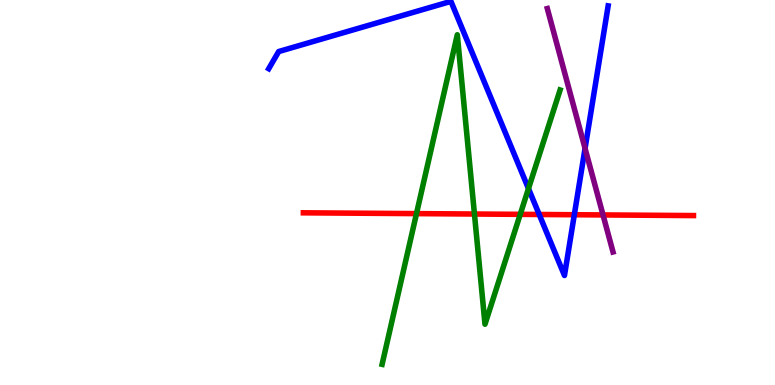[{'lines': ['blue', 'red'], 'intersections': [{'x': 6.96, 'y': 4.43}, {'x': 7.41, 'y': 4.42}]}, {'lines': ['green', 'red'], 'intersections': [{'x': 5.37, 'y': 4.45}, {'x': 6.12, 'y': 4.44}, {'x': 6.71, 'y': 4.43}]}, {'lines': ['purple', 'red'], 'intersections': [{'x': 7.78, 'y': 4.42}]}, {'lines': ['blue', 'green'], 'intersections': [{'x': 6.82, 'y': 5.1}]}, {'lines': ['blue', 'purple'], 'intersections': [{'x': 7.55, 'y': 6.15}]}, {'lines': ['green', 'purple'], 'intersections': []}]